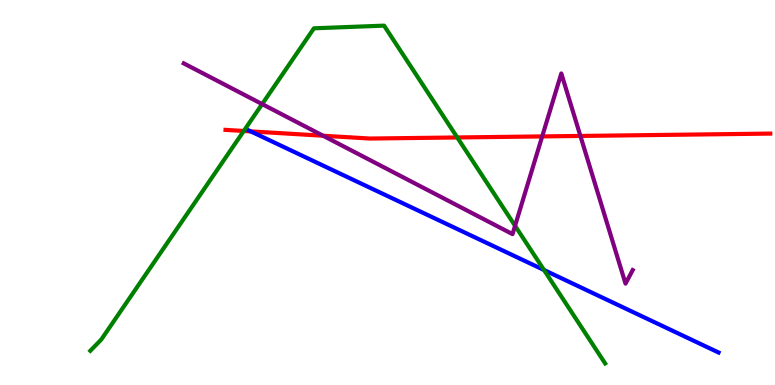[{'lines': ['blue', 'red'], 'intersections': [{'x': 3.24, 'y': 6.59}]}, {'lines': ['green', 'red'], 'intersections': [{'x': 3.15, 'y': 6.6}, {'x': 5.9, 'y': 6.43}]}, {'lines': ['purple', 'red'], 'intersections': [{'x': 4.17, 'y': 6.47}, {'x': 7.0, 'y': 6.46}, {'x': 7.49, 'y': 6.47}]}, {'lines': ['blue', 'green'], 'intersections': [{'x': 7.02, 'y': 2.99}]}, {'lines': ['blue', 'purple'], 'intersections': []}, {'lines': ['green', 'purple'], 'intersections': [{'x': 3.38, 'y': 7.3}, {'x': 6.65, 'y': 4.14}]}]